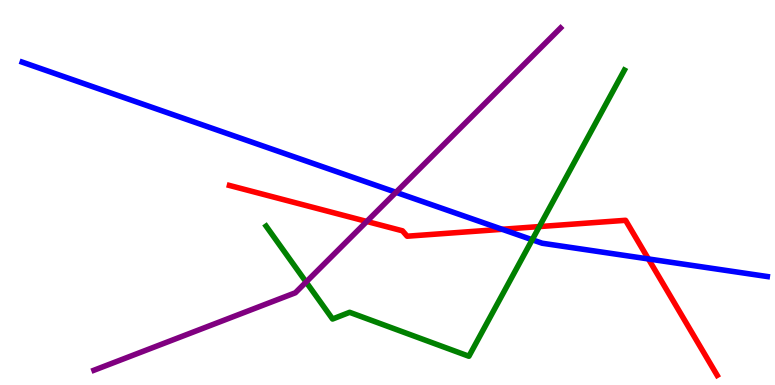[{'lines': ['blue', 'red'], 'intersections': [{'x': 6.48, 'y': 4.04}, {'x': 8.37, 'y': 3.27}]}, {'lines': ['green', 'red'], 'intersections': [{'x': 6.96, 'y': 4.11}]}, {'lines': ['purple', 'red'], 'intersections': [{'x': 4.73, 'y': 4.25}]}, {'lines': ['blue', 'green'], 'intersections': [{'x': 6.87, 'y': 3.77}]}, {'lines': ['blue', 'purple'], 'intersections': [{'x': 5.11, 'y': 5.01}]}, {'lines': ['green', 'purple'], 'intersections': [{'x': 3.95, 'y': 2.67}]}]